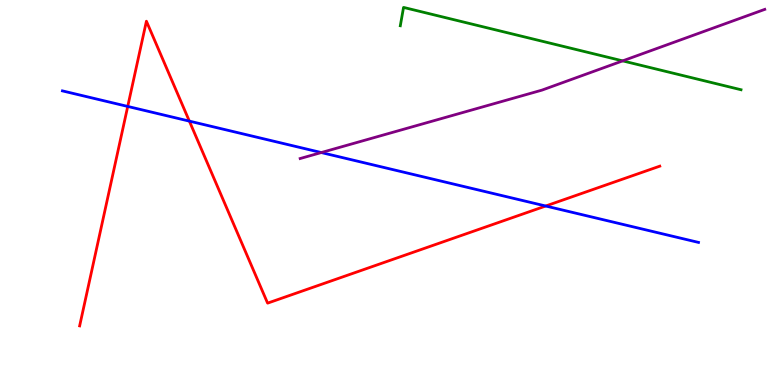[{'lines': ['blue', 'red'], 'intersections': [{'x': 1.65, 'y': 7.24}, {'x': 2.44, 'y': 6.85}, {'x': 7.04, 'y': 4.65}]}, {'lines': ['green', 'red'], 'intersections': []}, {'lines': ['purple', 'red'], 'intersections': []}, {'lines': ['blue', 'green'], 'intersections': []}, {'lines': ['blue', 'purple'], 'intersections': [{'x': 4.15, 'y': 6.04}]}, {'lines': ['green', 'purple'], 'intersections': [{'x': 8.03, 'y': 8.42}]}]